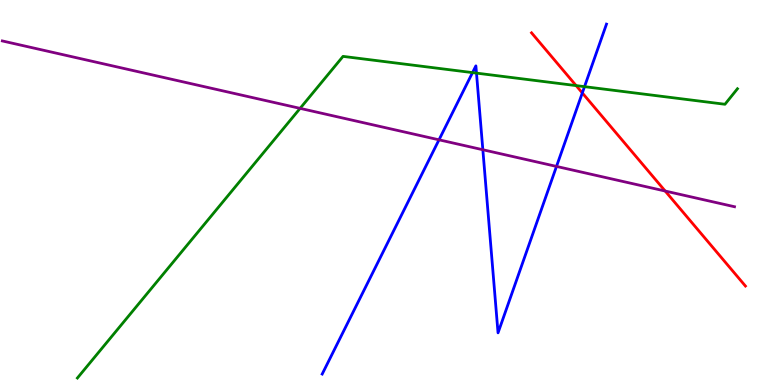[{'lines': ['blue', 'red'], 'intersections': [{'x': 7.51, 'y': 7.59}]}, {'lines': ['green', 'red'], 'intersections': [{'x': 7.43, 'y': 7.78}]}, {'lines': ['purple', 'red'], 'intersections': [{'x': 8.58, 'y': 5.04}]}, {'lines': ['blue', 'green'], 'intersections': [{'x': 6.1, 'y': 8.11}, {'x': 6.15, 'y': 8.1}, {'x': 7.54, 'y': 7.75}]}, {'lines': ['blue', 'purple'], 'intersections': [{'x': 5.66, 'y': 6.37}, {'x': 6.23, 'y': 6.11}, {'x': 7.18, 'y': 5.68}]}, {'lines': ['green', 'purple'], 'intersections': [{'x': 3.87, 'y': 7.19}]}]